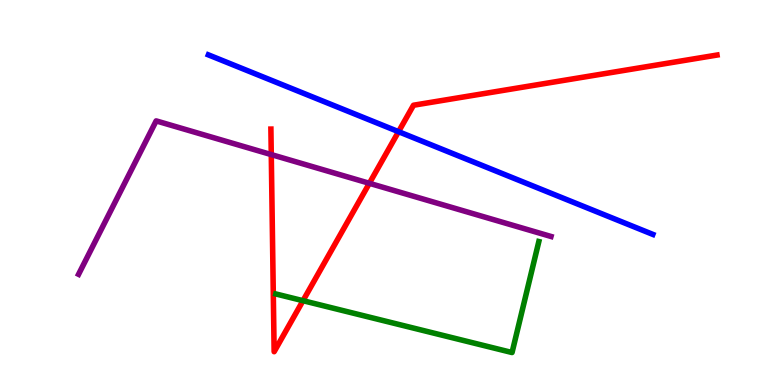[{'lines': ['blue', 'red'], 'intersections': [{'x': 5.14, 'y': 6.58}]}, {'lines': ['green', 'red'], 'intersections': [{'x': 3.91, 'y': 2.19}]}, {'lines': ['purple', 'red'], 'intersections': [{'x': 3.5, 'y': 5.98}, {'x': 4.77, 'y': 5.24}]}, {'lines': ['blue', 'green'], 'intersections': []}, {'lines': ['blue', 'purple'], 'intersections': []}, {'lines': ['green', 'purple'], 'intersections': []}]